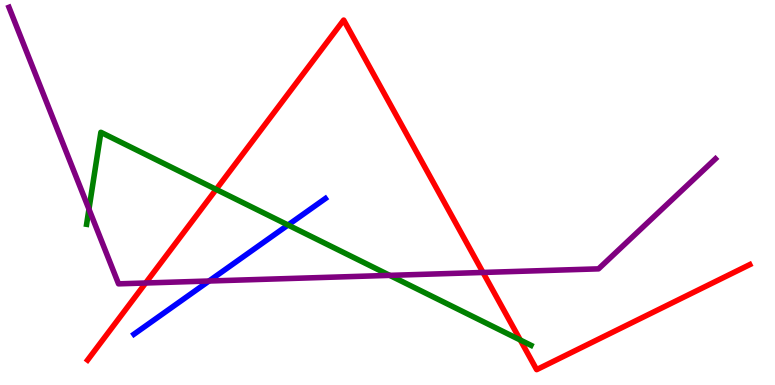[{'lines': ['blue', 'red'], 'intersections': []}, {'lines': ['green', 'red'], 'intersections': [{'x': 2.79, 'y': 5.08}, {'x': 6.71, 'y': 1.17}]}, {'lines': ['purple', 'red'], 'intersections': [{'x': 1.88, 'y': 2.65}, {'x': 6.23, 'y': 2.92}]}, {'lines': ['blue', 'green'], 'intersections': [{'x': 3.72, 'y': 4.16}]}, {'lines': ['blue', 'purple'], 'intersections': [{'x': 2.7, 'y': 2.7}]}, {'lines': ['green', 'purple'], 'intersections': [{'x': 1.15, 'y': 4.57}, {'x': 5.03, 'y': 2.85}]}]